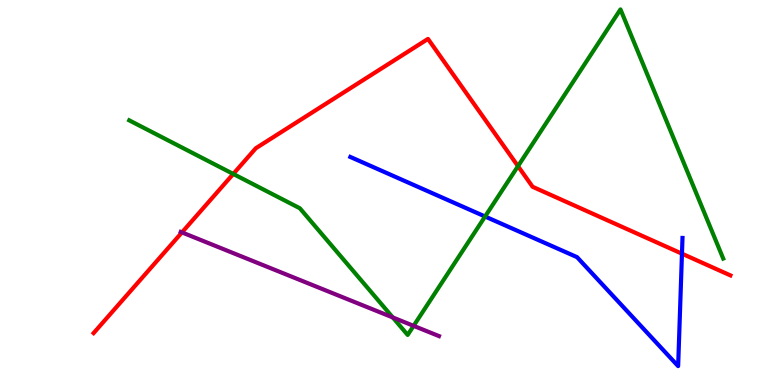[{'lines': ['blue', 'red'], 'intersections': [{'x': 8.8, 'y': 3.41}]}, {'lines': ['green', 'red'], 'intersections': [{'x': 3.01, 'y': 5.48}, {'x': 6.68, 'y': 5.68}]}, {'lines': ['purple', 'red'], 'intersections': [{'x': 2.35, 'y': 3.96}]}, {'lines': ['blue', 'green'], 'intersections': [{'x': 6.26, 'y': 4.38}]}, {'lines': ['blue', 'purple'], 'intersections': []}, {'lines': ['green', 'purple'], 'intersections': [{'x': 5.07, 'y': 1.75}, {'x': 5.34, 'y': 1.54}]}]